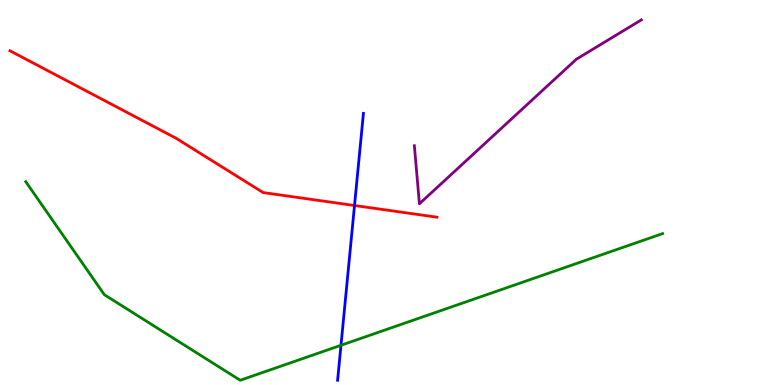[{'lines': ['blue', 'red'], 'intersections': [{'x': 4.57, 'y': 4.66}]}, {'lines': ['green', 'red'], 'intersections': []}, {'lines': ['purple', 'red'], 'intersections': []}, {'lines': ['blue', 'green'], 'intersections': [{'x': 4.4, 'y': 1.03}]}, {'lines': ['blue', 'purple'], 'intersections': []}, {'lines': ['green', 'purple'], 'intersections': []}]